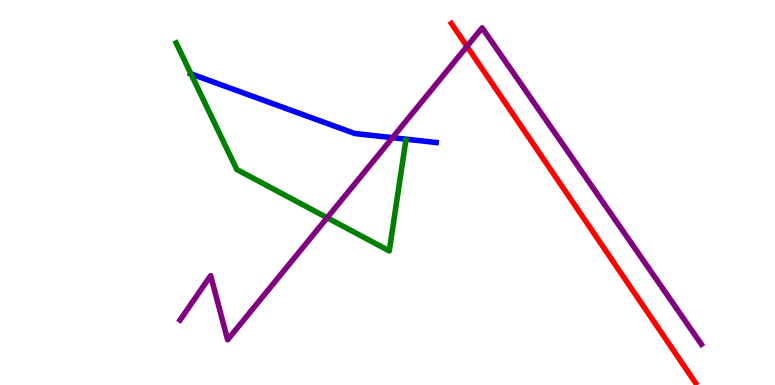[{'lines': ['blue', 'red'], 'intersections': []}, {'lines': ['green', 'red'], 'intersections': []}, {'lines': ['purple', 'red'], 'intersections': [{'x': 6.03, 'y': 8.8}]}, {'lines': ['blue', 'green'], 'intersections': [{'x': 2.46, 'y': 8.08}]}, {'lines': ['blue', 'purple'], 'intersections': [{'x': 5.06, 'y': 6.42}]}, {'lines': ['green', 'purple'], 'intersections': [{'x': 4.22, 'y': 4.34}]}]